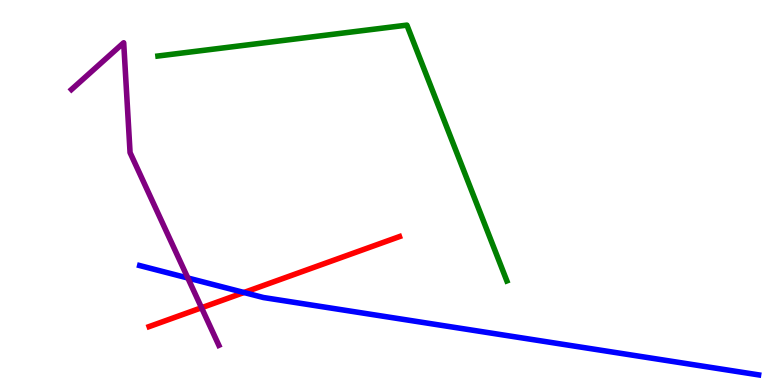[{'lines': ['blue', 'red'], 'intersections': [{'x': 3.15, 'y': 2.4}]}, {'lines': ['green', 'red'], 'intersections': []}, {'lines': ['purple', 'red'], 'intersections': [{'x': 2.6, 'y': 2.01}]}, {'lines': ['blue', 'green'], 'intersections': []}, {'lines': ['blue', 'purple'], 'intersections': [{'x': 2.42, 'y': 2.78}]}, {'lines': ['green', 'purple'], 'intersections': []}]